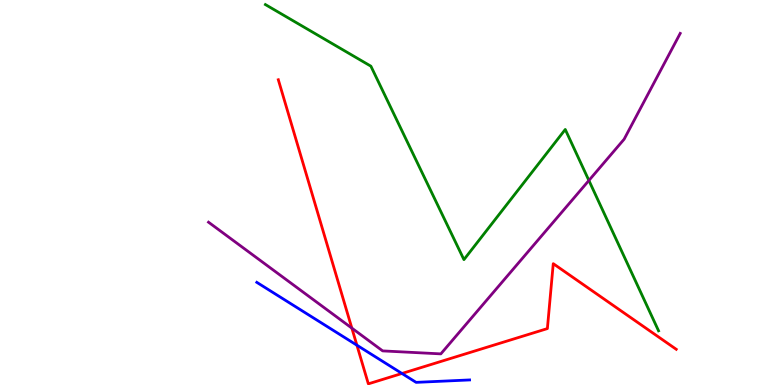[{'lines': ['blue', 'red'], 'intersections': [{'x': 4.61, 'y': 1.03}, {'x': 5.19, 'y': 0.299}]}, {'lines': ['green', 'red'], 'intersections': []}, {'lines': ['purple', 'red'], 'intersections': [{'x': 4.54, 'y': 1.48}]}, {'lines': ['blue', 'green'], 'intersections': []}, {'lines': ['blue', 'purple'], 'intersections': []}, {'lines': ['green', 'purple'], 'intersections': [{'x': 7.6, 'y': 5.31}]}]